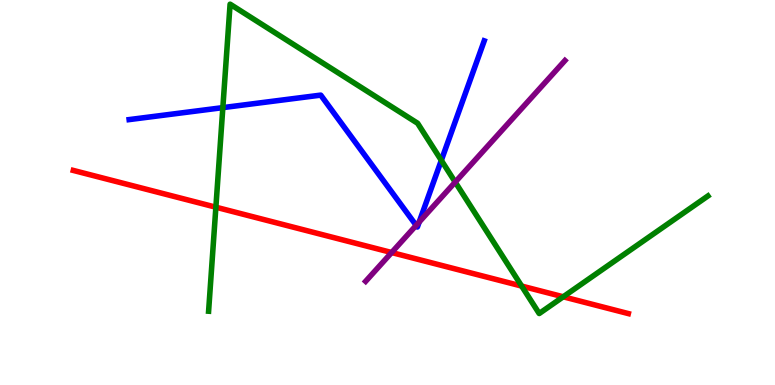[{'lines': ['blue', 'red'], 'intersections': []}, {'lines': ['green', 'red'], 'intersections': [{'x': 2.79, 'y': 4.62}, {'x': 6.73, 'y': 2.57}, {'x': 7.27, 'y': 2.29}]}, {'lines': ['purple', 'red'], 'intersections': [{'x': 5.05, 'y': 3.44}]}, {'lines': ['blue', 'green'], 'intersections': [{'x': 2.88, 'y': 7.2}, {'x': 5.69, 'y': 5.83}]}, {'lines': ['blue', 'purple'], 'intersections': [{'x': 5.37, 'y': 4.15}, {'x': 5.41, 'y': 4.23}]}, {'lines': ['green', 'purple'], 'intersections': [{'x': 5.87, 'y': 5.27}]}]